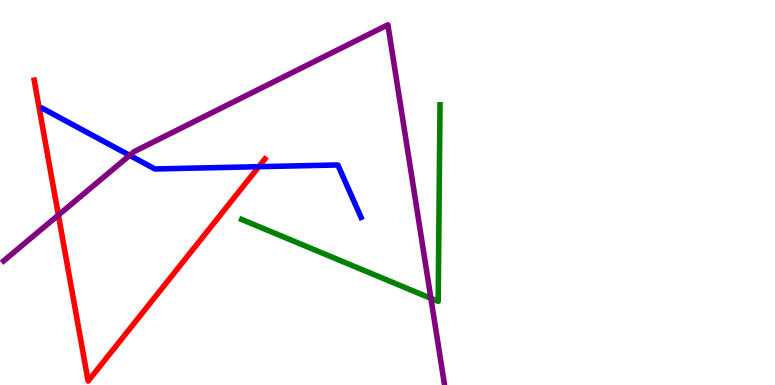[{'lines': ['blue', 'red'], 'intersections': [{'x': 3.34, 'y': 5.67}]}, {'lines': ['green', 'red'], 'intersections': []}, {'lines': ['purple', 'red'], 'intersections': [{'x': 0.753, 'y': 4.41}]}, {'lines': ['blue', 'green'], 'intersections': []}, {'lines': ['blue', 'purple'], 'intersections': [{'x': 1.67, 'y': 5.96}]}, {'lines': ['green', 'purple'], 'intersections': [{'x': 5.56, 'y': 2.25}]}]